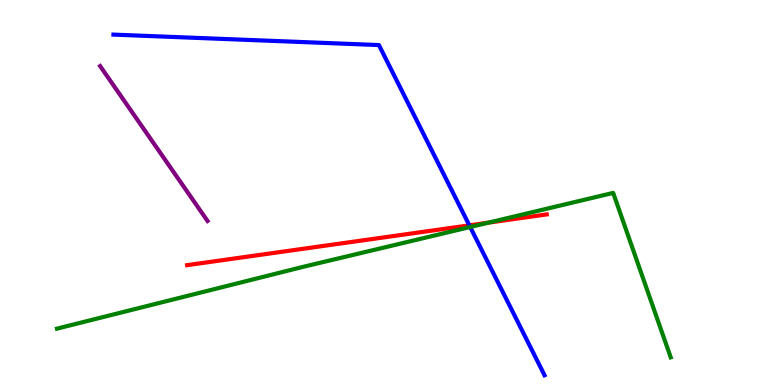[{'lines': ['blue', 'red'], 'intersections': [{'x': 6.06, 'y': 4.15}]}, {'lines': ['green', 'red'], 'intersections': [{'x': 6.3, 'y': 4.22}]}, {'lines': ['purple', 'red'], 'intersections': []}, {'lines': ['blue', 'green'], 'intersections': [{'x': 6.07, 'y': 4.1}]}, {'lines': ['blue', 'purple'], 'intersections': []}, {'lines': ['green', 'purple'], 'intersections': []}]